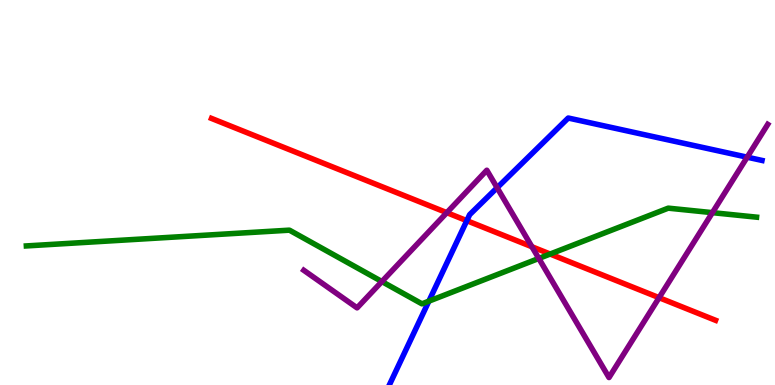[{'lines': ['blue', 'red'], 'intersections': [{'x': 6.02, 'y': 4.27}]}, {'lines': ['green', 'red'], 'intersections': [{'x': 7.1, 'y': 3.4}]}, {'lines': ['purple', 'red'], 'intersections': [{'x': 5.77, 'y': 4.48}, {'x': 6.86, 'y': 3.59}, {'x': 8.5, 'y': 2.27}]}, {'lines': ['blue', 'green'], 'intersections': [{'x': 5.53, 'y': 2.18}]}, {'lines': ['blue', 'purple'], 'intersections': [{'x': 6.41, 'y': 5.12}, {'x': 9.64, 'y': 5.92}]}, {'lines': ['green', 'purple'], 'intersections': [{'x': 4.93, 'y': 2.69}, {'x': 6.95, 'y': 3.29}, {'x': 9.19, 'y': 4.48}]}]